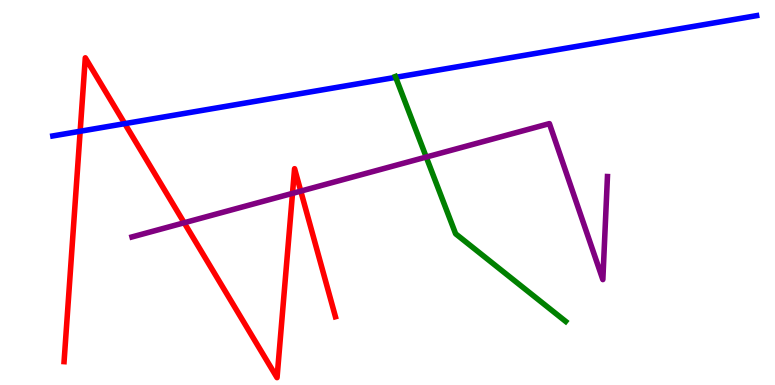[{'lines': ['blue', 'red'], 'intersections': [{'x': 1.03, 'y': 6.59}, {'x': 1.61, 'y': 6.79}]}, {'lines': ['green', 'red'], 'intersections': []}, {'lines': ['purple', 'red'], 'intersections': [{'x': 2.38, 'y': 4.21}, {'x': 3.77, 'y': 4.98}, {'x': 3.88, 'y': 5.04}]}, {'lines': ['blue', 'green'], 'intersections': [{'x': 5.11, 'y': 7.99}]}, {'lines': ['blue', 'purple'], 'intersections': []}, {'lines': ['green', 'purple'], 'intersections': [{'x': 5.5, 'y': 5.92}]}]